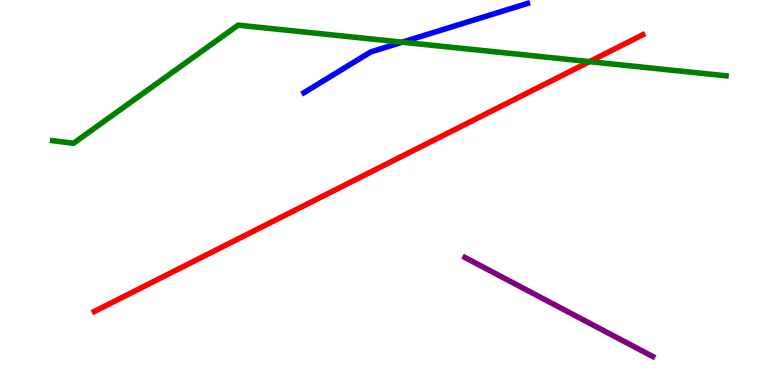[{'lines': ['blue', 'red'], 'intersections': []}, {'lines': ['green', 'red'], 'intersections': [{'x': 7.61, 'y': 8.4}]}, {'lines': ['purple', 'red'], 'intersections': []}, {'lines': ['blue', 'green'], 'intersections': [{'x': 5.19, 'y': 8.9}]}, {'lines': ['blue', 'purple'], 'intersections': []}, {'lines': ['green', 'purple'], 'intersections': []}]